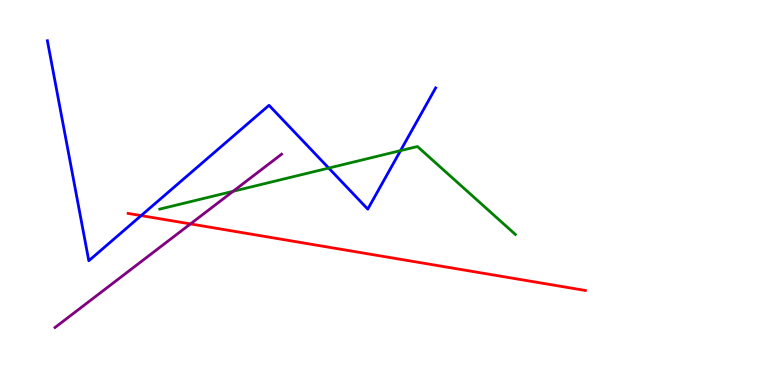[{'lines': ['blue', 'red'], 'intersections': [{'x': 1.82, 'y': 4.4}]}, {'lines': ['green', 'red'], 'intersections': []}, {'lines': ['purple', 'red'], 'intersections': [{'x': 2.46, 'y': 4.18}]}, {'lines': ['blue', 'green'], 'intersections': [{'x': 4.24, 'y': 5.63}, {'x': 5.17, 'y': 6.09}]}, {'lines': ['blue', 'purple'], 'intersections': []}, {'lines': ['green', 'purple'], 'intersections': [{'x': 3.01, 'y': 5.03}]}]